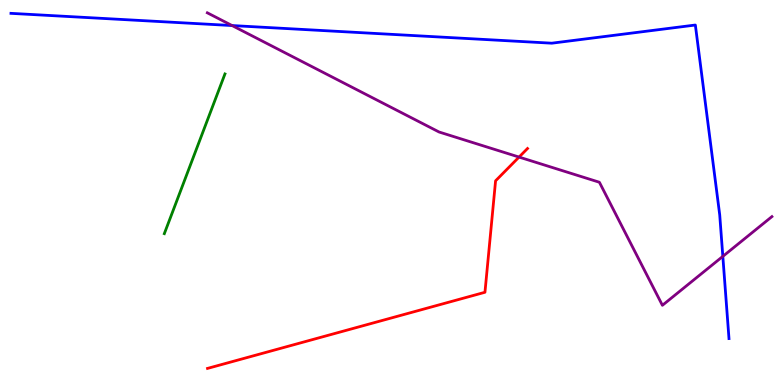[{'lines': ['blue', 'red'], 'intersections': []}, {'lines': ['green', 'red'], 'intersections': []}, {'lines': ['purple', 'red'], 'intersections': [{'x': 6.7, 'y': 5.92}]}, {'lines': ['blue', 'green'], 'intersections': []}, {'lines': ['blue', 'purple'], 'intersections': [{'x': 2.99, 'y': 9.34}, {'x': 9.33, 'y': 3.34}]}, {'lines': ['green', 'purple'], 'intersections': []}]